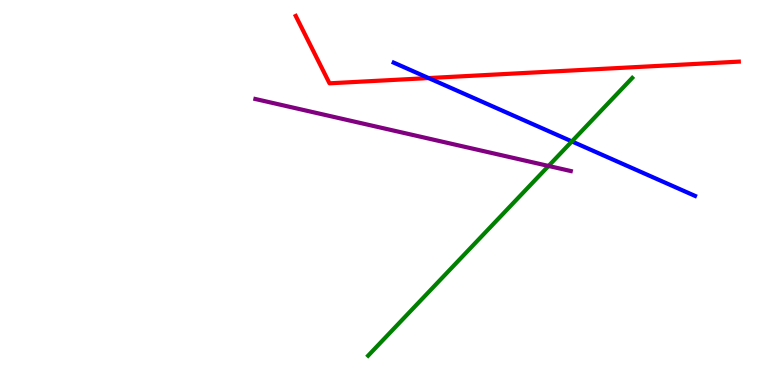[{'lines': ['blue', 'red'], 'intersections': [{'x': 5.53, 'y': 7.97}]}, {'lines': ['green', 'red'], 'intersections': []}, {'lines': ['purple', 'red'], 'intersections': []}, {'lines': ['blue', 'green'], 'intersections': [{'x': 7.38, 'y': 6.33}]}, {'lines': ['blue', 'purple'], 'intersections': []}, {'lines': ['green', 'purple'], 'intersections': [{'x': 7.08, 'y': 5.69}]}]